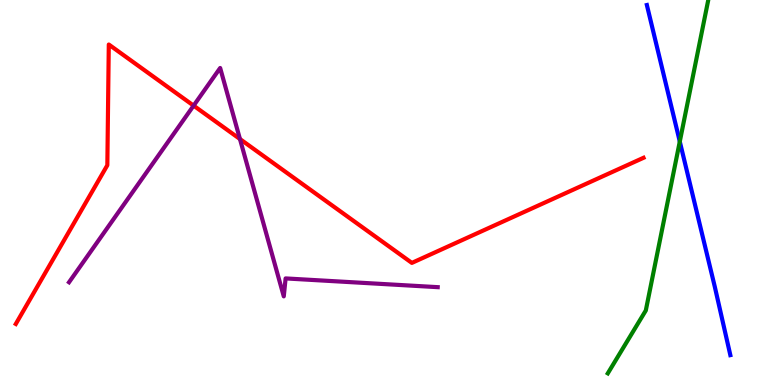[{'lines': ['blue', 'red'], 'intersections': []}, {'lines': ['green', 'red'], 'intersections': []}, {'lines': ['purple', 'red'], 'intersections': [{'x': 2.5, 'y': 7.26}, {'x': 3.1, 'y': 6.39}]}, {'lines': ['blue', 'green'], 'intersections': [{'x': 8.77, 'y': 6.32}]}, {'lines': ['blue', 'purple'], 'intersections': []}, {'lines': ['green', 'purple'], 'intersections': []}]